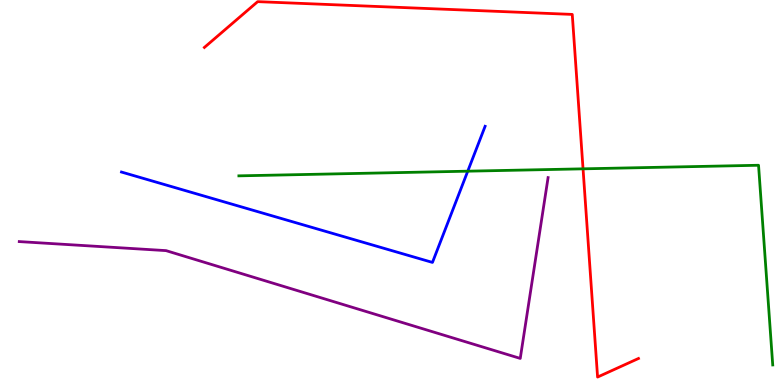[{'lines': ['blue', 'red'], 'intersections': []}, {'lines': ['green', 'red'], 'intersections': [{'x': 7.52, 'y': 5.61}]}, {'lines': ['purple', 'red'], 'intersections': []}, {'lines': ['blue', 'green'], 'intersections': [{'x': 6.04, 'y': 5.55}]}, {'lines': ['blue', 'purple'], 'intersections': []}, {'lines': ['green', 'purple'], 'intersections': []}]